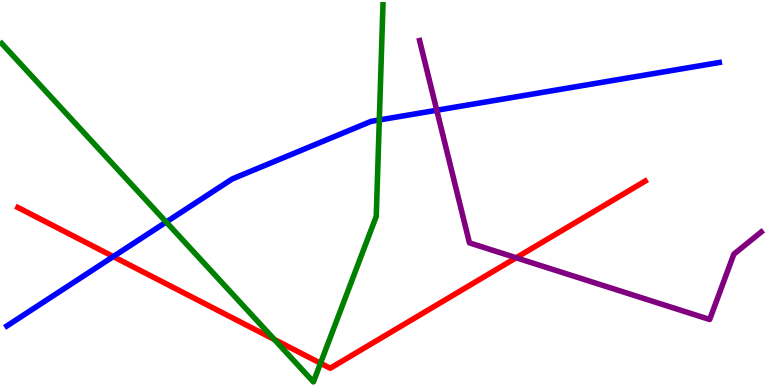[{'lines': ['blue', 'red'], 'intersections': [{'x': 1.46, 'y': 3.34}]}, {'lines': ['green', 'red'], 'intersections': [{'x': 3.54, 'y': 1.18}, {'x': 4.14, 'y': 0.566}]}, {'lines': ['purple', 'red'], 'intersections': [{'x': 6.66, 'y': 3.3}]}, {'lines': ['blue', 'green'], 'intersections': [{'x': 2.14, 'y': 4.23}, {'x': 4.89, 'y': 6.88}]}, {'lines': ['blue', 'purple'], 'intersections': [{'x': 5.64, 'y': 7.14}]}, {'lines': ['green', 'purple'], 'intersections': []}]